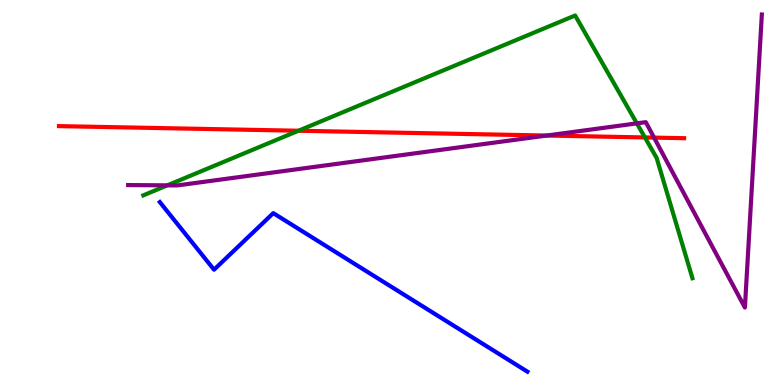[{'lines': ['blue', 'red'], 'intersections': []}, {'lines': ['green', 'red'], 'intersections': [{'x': 3.85, 'y': 6.6}, {'x': 8.32, 'y': 6.43}]}, {'lines': ['purple', 'red'], 'intersections': [{'x': 7.05, 'y': 6.48}, {'x': 8.44, 'y': 6.43}]}, {'lines': ['blue', 'green'], 'intersections': []}, {'lines': ['blue', 'purple'], 'intersections': []}, {'lines': ['green', 'purple'], 'intersections': [{'x': 2.16, 'y': 5.19}, {'x': 8.22, 'y': 6.8}]}]